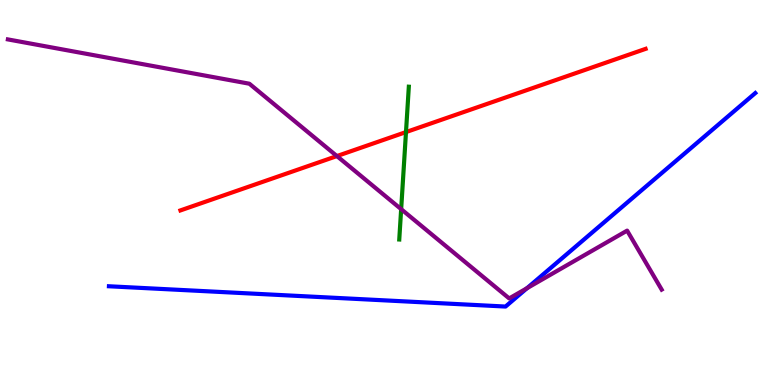[{'lines': ['blue', 'red'], 'intersections': []}, {'lines': ['green', 'red'], 'intersections': [{'x': 5.24, 'y': 6.57}]}, {'lines': ['purple', 'red'], 'intersections': [{'x': 4.35, 'y': 5.95}]}, {'lines': ['blue', 'green'], 'intersections': []}, {'lines': ['blue', 'purple'], 'intersections': [{'x': 6.8, 'y': 2.51}]}, {'lines': ['green', 'purple'], 'intersections': [{'x': 5.18, 'y': 4.57}]}]